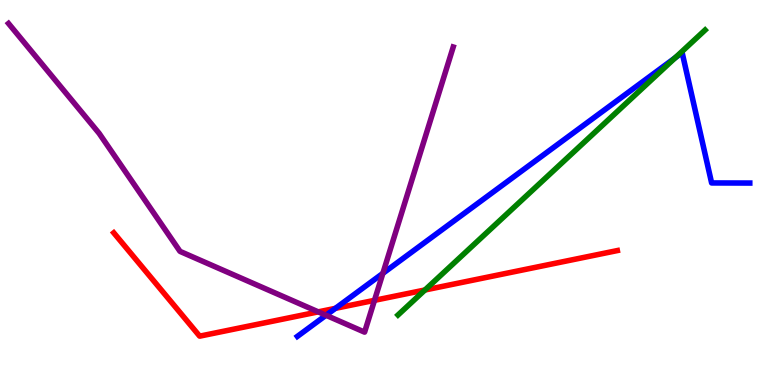[{'lines': ['blue', 'red'], 'intersections': [{'x': 4.33, 'y': 1.99}]}, {'lines': ['green', 'red'], 'intersections': [{'x': 5.48, 'y': 2.47}]}, {'lines': ['purple', 'red'], 'intersections': [{'x': 4.11, 'y': 1.9}, {'x': 4.83, 'y': 2.2}]}, {'lines': ['blue', 'green'], 'intersections': [{'x': 8.71, 'y': 8.5}]}, {'lines': ['blue', 'purple'], 'intersections': [{'x': 4.21, 'y': 1.81}, {'x': 4.94, 'y': 2.9}]}, {'lines': ['green', 'purple'], 'intersections': []}]